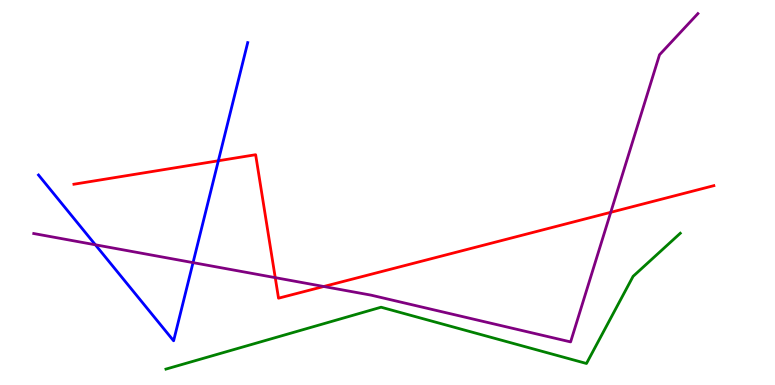[{'lines': ['blue', 'red'], 'intersections': [{'x': 2.82, 'y': 5.82}]}, {'lines': ['green', 'red'], 'intersections': []}, {'lines': ['purple', 'red'], 'intersections': [{'x': 3.55, 'y': 2.79}, {'x': 4.18, 'y': 2.56}, {'x': 7.88, 'y': 4.49}]}, {'lines': ['blue', 'green'], 'intersections': []}, {'lines': ['blue', 'purple'], 'intersections': [{'x': 1.23, 'y': 3.64}, {'x': 2.49, 'y': 3.18}]}, {'lines': ['green', 'purple'], 'intersections': []}]